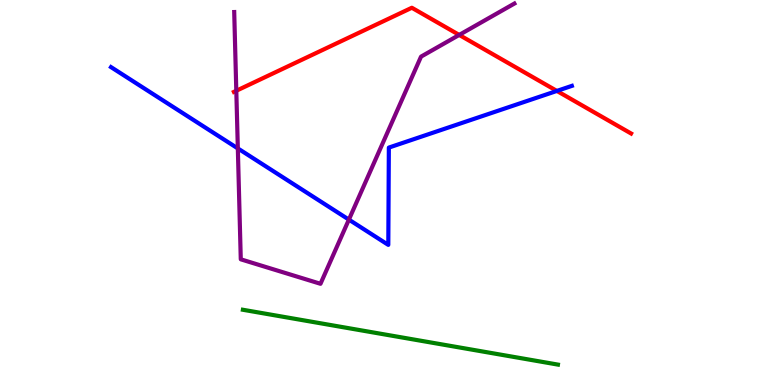[{'lines': ['blue', 'red'], 'intersections': [{'x': 7.19, 'y': 7.64}]}, {'lines': ['green', 'red'], 'intersections': []}, {'lines': ['purple', 'red'], 'intersections': [{'x': 3.05, 'y': 7.64}, {'x': 5.93, 'y': 9.09}]}, {'lines': ['blue', 'green'], 'intersections': []}, {'lines': ['blue', 'purple'], 'intersections': [{'x': 3.07, 'y': 6.15}, {'x': 4.5, 'y': 4.3}]}, {'lines': ['green', 'purple'], 'intersections': []}]